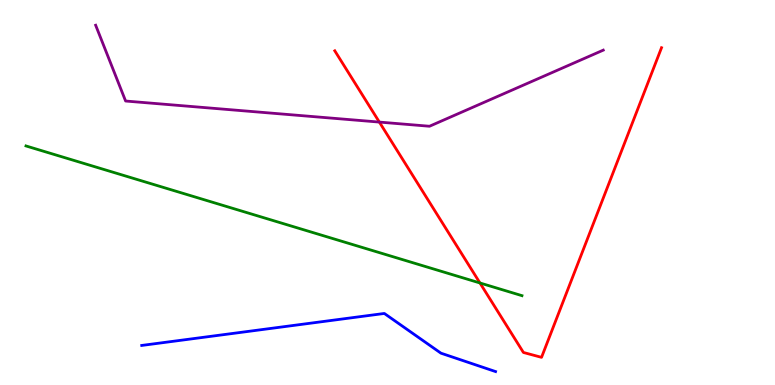[{'lines': ['blue', 'red'], 'intersections': []}, {'lines': ['green', 'red'], 'intersections': [{'x': 6.19, 'y': 2.65}]}, {'lines': ['purple', 'red'], 'intersections': [{'x': 4.89, 'y': 6.83}]}, {'lines': ['blue', 'green'], 'intersections': []}, {'lines': ['blue', 'purple'], 'intersections': []}, {'lines': ['green', 'purple'], 'intersections': []}]